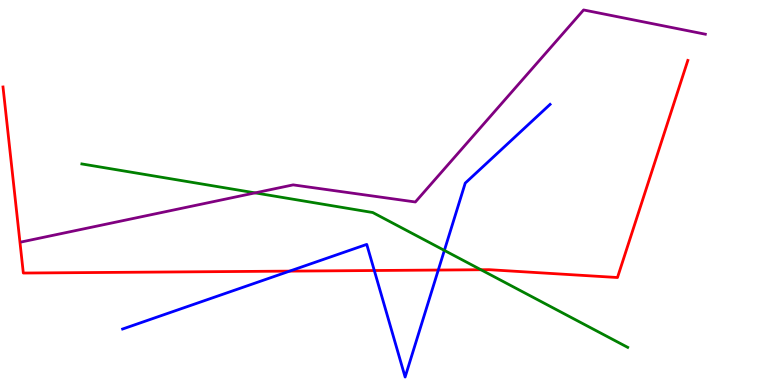[{'lines': ['blue', 'red'], 'intersections': [{'x': 3.74, 'y': 2.96}, {'x': 4.83, 'y': 2.97}, {'x': 5.66, 'y': 2.99}]}, {'lines': ['green', 'red'], 'intersections': [{'x': 6.21, 'y': 2.99}]}, {'lines': ['purple', 'red'], 'intersections': []}, {'lines': ['blue', 'green'], 'intersections': [{'x': 5.73, 'y': 3.5}]}, {'lines': ['blue', 'purple'], 'intersections': []}, {'lines': ['green', 'purple'], 'intersections': [{'x': 3.29, 'y': 4.99}]}]